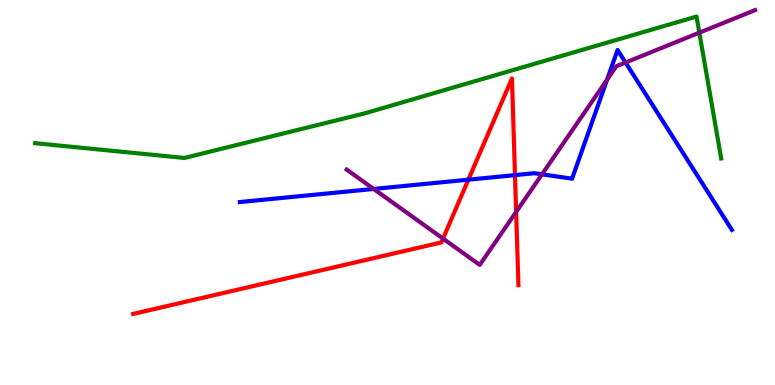[{'lines': ['blue', 'red'], 'intersections': [{'x': 6.04, 'y': 5.33}, {'x': 6.65, 'y': 5.45}]}, {'lines': ['green', 'red'], 'intersections': []}, {'lines': ['purple', 'red'], 'intersections': [{'x': 5.72, 'y': 3.8}, {'x': 6.66, 'y': 4.5}]}, {'lines': ['blue', 'green'], 'intersections': []}, {'lines': ['blue', 'purple'], 'intersections': [{'x': 4.82, 'y': 5.09}, {'x': 6.99, 'y': 5.47}, {'x': 7.83, 'y': 7.93}, {'x': 8.07, 'y': 8.38}]}, {'lines': ['green', 'purple'], 'intersections': [{'x': 9.02, 'y': 9.15}]}]